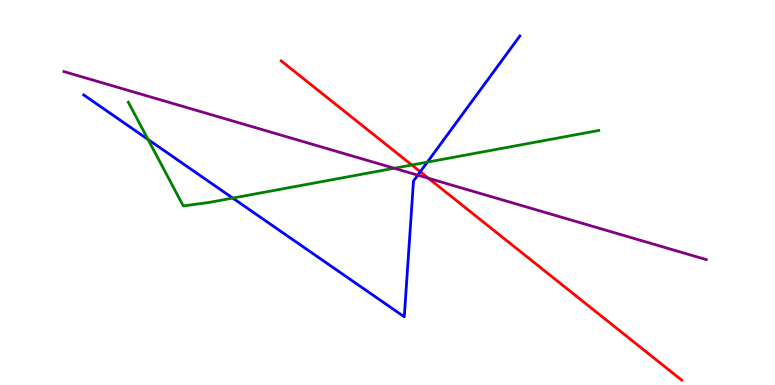[{'lines': ['blue', 'red'], 'intersections': [{'x': 5.42, 'y': 5.54}]}, {'lines': ['green', 'red'], 'intersections': [{'x': 5.31, 'y': 5.71}]}, {'lines': ['purple', 'red'], 'intersections': [{'x': 5.53, 'y': 5.37}]}, {'lines': ['blue', 'green'], 'intersections': [{'x': 1.91, 'y': 6.38}, {'x': 3.0, 'y': 4.86}, {'x': 5.51, 'y': 5.79}]}, {'lines': ['blue', 'purple'], 'intersections': [{'x': 5.39, 'y': 5.45}]}, {'lines': ['green', 'purple'], 'intersections': [{'x': 5.09, 'y': 5.63}]}]